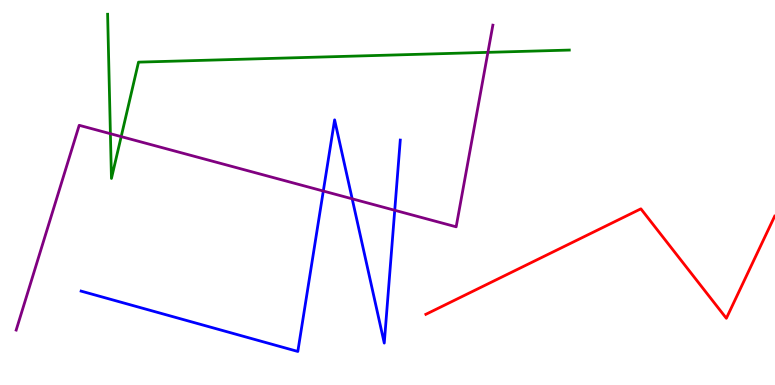[{'lines': ['blue', 'red'], 'intersections': []}, {'lines': ['green', 'red'], 'intersections': []}, {'lines': ['purple', 'red'], 'intersections': []}, {'lines': ['blue', 'green'], 'intersections': []}, {'lines': ['blue', 'purple'], 'intersections': [{'x': 4.17, 'y': 5.04}, {'x': 4.54, 'y': 4.84}, {'x': 5.09, 'y': 4.54}]}, {'lines': ['green', 'purple'], 'intersections': [{'x': 1.42, 'y': 6.53}, {'x': 1.56, 'y': 6.45}, {'x': 6.3, 'y': 8.64}]}]